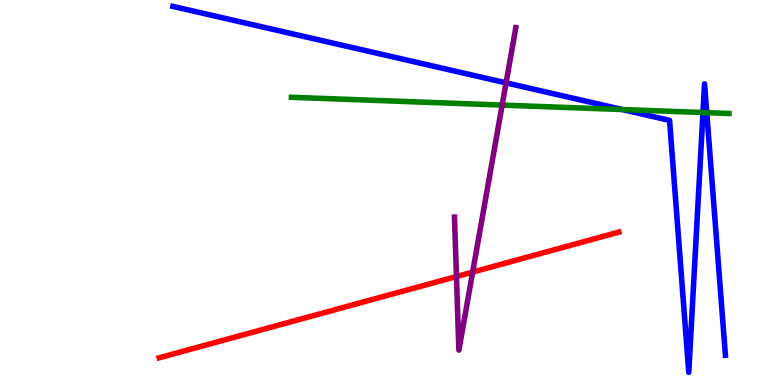[{'lines': ['blue', 'red'], 'intersections': []}, {'lines': ['green', 'red'], 'intersections': []}, {'lines': ['purple', 'red'], 'intersections': [{'x': 5.89, 'y': 2.82}, {'x': 6.1, 'y': 2.93}]}, {'lines': ['blue', 'green'], 'intersections': [{'x': 8.03, 'y': 7.15}, {'x': 9.07, 'y': 7.08}, {'x': 9.12, 'y': 7.07}]}, {'lines': ['blue', 'purple'], 'intersections': [{'x': 6.53, 'y': 7.85}]}, {'lines': ['green', 'purple'], 'intersections': [{'x': 6.48, 'y': 7.27}]}]